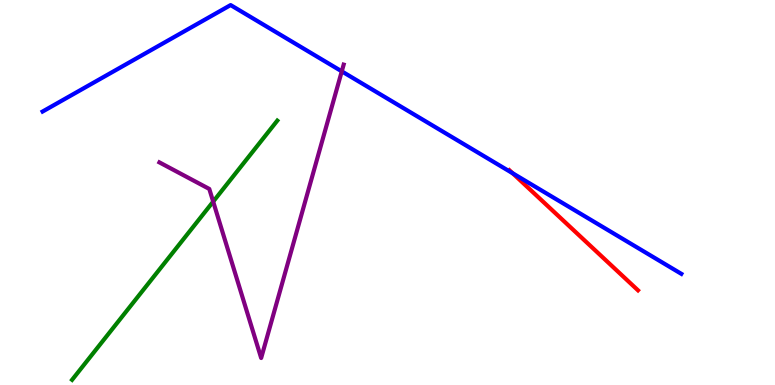[{'lines': ['blue', 'red'], 'intersections': [{'x': 6.61, 'y': 5.5}]}, {'lines': ['green', 'red'], 'intersections': []}, {'lines': ['purple', 'red'], 'intersections': []}, {'lines': ['blue', 'green'], 'intersections': []}, {'lines': ['blue', 'purple'], 'intersections': [{'x': 4.41, 'y': 8.15}]}, {'lines': ['green', 'purple'], 'intersections': [{'x': 2.75, 'y': 4.76}]}]